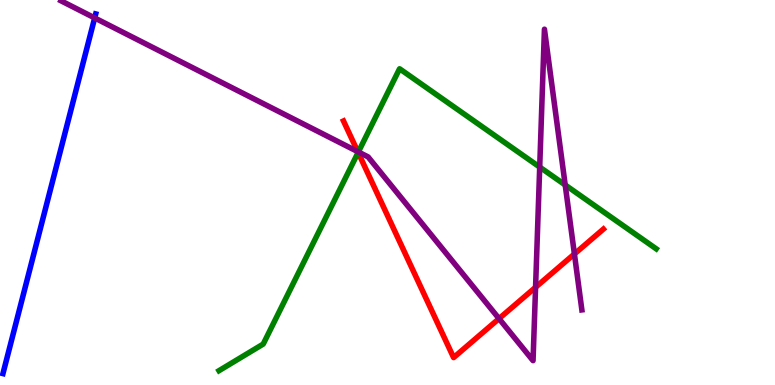[{'lines': ['blue', 'red'], 'intersections': []}, {'lines': ['green', 'red'], 'intersections': [{'x': 4.62, 'y': 6.04}]}, {'lines': ['purple', 'red'], 'intersections': [{'x': 4.62, 'y': 6.06}, {'x': 6.44, 'y': 1.72}, {'x': 6.91, 'y': 2.54}, {'x': 7.41, 'y': 3.4}]}, {'lines': ['blue', 'green'], 'intersections': []}, {'lines': ['blue', 'purple'], 'intersections': [{'x': 1.22, 'y': 9.53}]}, {'lines': ['green', 'purple'], 'intersections': [{'x': 4.62, 'y': 6.05}, {'x': 6.96, 'y': 5.66}, {'x': 7.29, 'y': 5.2}]}]